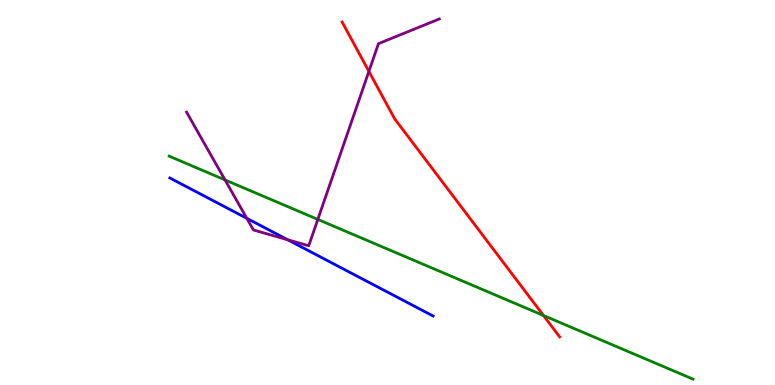[{'lines': ['blue', 'red'], 'intersections': []}, {'lines': ['green', 'red'], 'intersections': [{'x': 7.01, 'y': 1.81}]}, {'lines': ['purple', 'red'], 'intersections': [{'x': 4.76, 'y': 8.15}]}, {'lines': ['blue', 'green'], 'intersections': []}, {'lines': ['blue', 'purple'], 'intersections': [{'x': 3.18, 'y': 4.33}, {'x': 3.71, 'y': 3.77}]}, {'lines': ['green', 'purple'], 'intersections': [{'x': 2.9, 'y': 5.33}, {'x': 4.1, 'y': 4.3}]}]